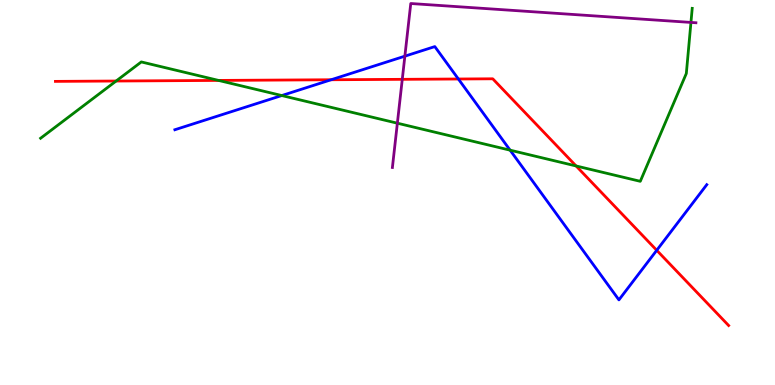[{'lines': ['blue', 'red'], 'intersections': [{'x': 4.27, 'y': 7.93}, {'x': 5.91, 'y': 7.95}, {'x': 8.47, 'y': 3.5}]}, {'lines': ['green', 'red'], 'intersections': [{'x': 1.5, 'y': 7.9}, {'x': 2.82, 'y': 7.91}, {'x': 7.43, 'y': 5.69}]}, {'lines': ['purple', 'red'], 'intersections': [{'x': 5.19, 'y': 7.94}]}, {'lines': ['blue', 'green'], 'intersections': [{'x': 3.64, 'y': 7.52}, {'x': 6.58, 'y': 6.1}]}, {'lines': ['blue', 'purple'], 'intersections': [{'x': 5.22, 'y': 8.54}]}, {'lines': ['green', 'purple'], 'intersections': [{'x': 5.13, 'y': 6.8}, {'x': 8.92, 'y': 9.42}]}]